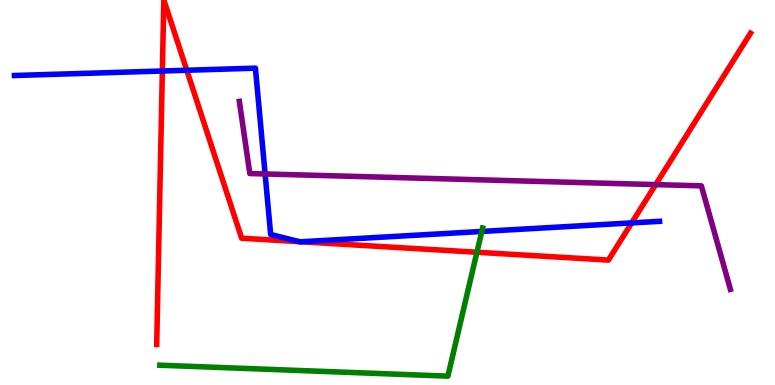[{'lines': ['blue', 'red'], 'intersections': [{'x': 2.09, 'y': 8.16}, {'x': 2.41, 'y': 8.18}, {'x': 3.86, 'y': 3.72}, {'x': 3.89, 'y': 3.72}, {'x': 8.15, 'y': 4.21}]}, {'lines': ['green', 'red'], 'intersections': [{'x': 6.15, 'y': 3.45}]}, {'lines': ['purple', 'red'], 'intersections': [{'x': 8.46, 'y': 5.2}]}, {'lines': ['blue', 'green'], 'intersections': [{'x': 6.22, 'y': 3.99}]}, {'lines': ['blue', 'purple'], 'intersections': [{'x': 3.42, 'y': 5.48}]}, {'lines': ['green', 'purple'], 'intersections': []}]